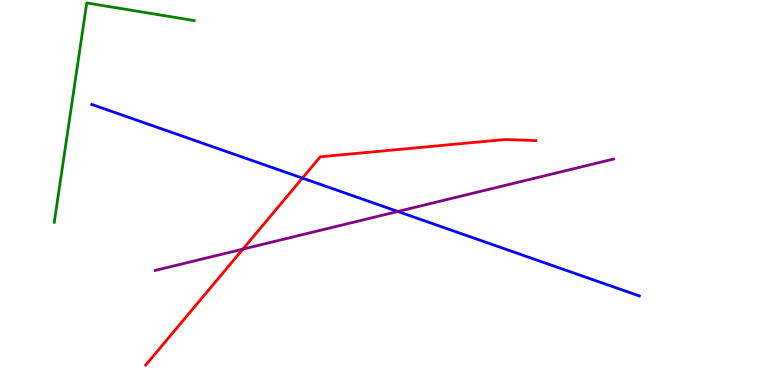[{'lines': ['blue', 'red'], 'intersections': [{'x': 3.9, 'y': 5.37}]}, {'lines': ['green', 'red'], 'intersections': []}, {'lines': ['purple', 'red'], 'intersections': [{'x': 3.13, 'y': 3.53}]}, {'lines': ['blue', 'green'], 'intersections': []}, {'lines': ['blue', 'purple'], 'intersections': [{'x': 5.13, 'y': 4.51}]}, {'lines': ['green', 'purple'], 'intersections': []}]